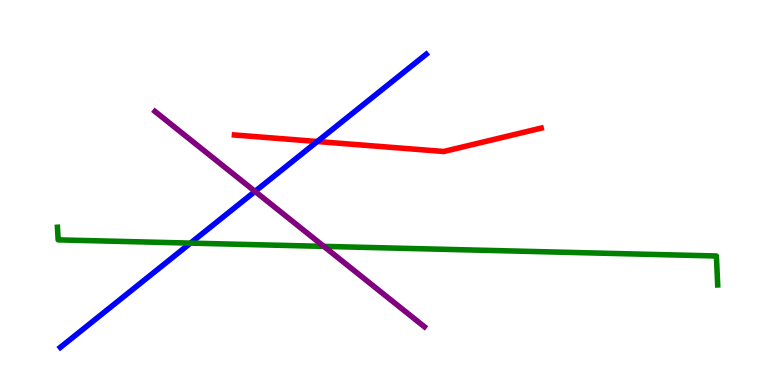[{'lines': ['blue', 'red'], 'intersections': [{'x': 4.09, 'y': 6.32}]}, {'lines': ['green', 'red'], 'intersections': []}, {'lines': ['purple', 'red'], 'intersections': []}, {'lines': ['blue', 'green'], 'intersections': [{'x': 2.46, 'y': 3.69}]}, {'lines': ['blue', 'purple'], 'intersections': [{'x': 3.29, 'y': 5.03}]}, {'lines': ['green', 'purple'], 'intersections': [{'x': 4.18, 'y': 3.6}]}]